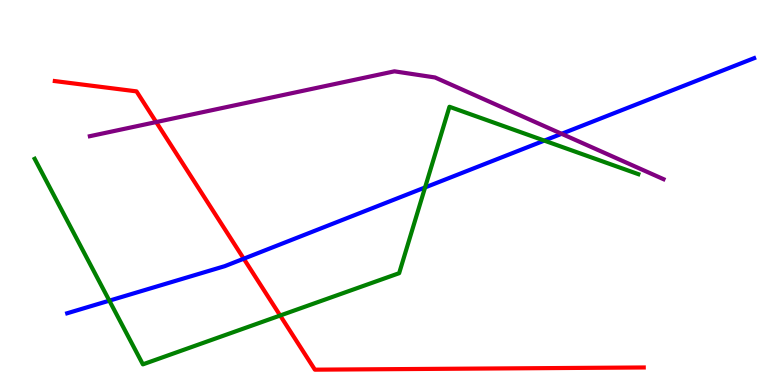[{'lines': ['blue', 'red'], 'intersections': [{'x': 3.15, 'y': 3.28}]}, {'lines': ['green', 'red'], 'intersections': [{'x': 3.62, 'y': 1.8}]}, {'lines': ['purple', 'red'], 'intersections': [{'x': 2.02, 'y': 6.83}]}, {'lines': ['blue', 'green'], 'intersections': [{'x': 1.41, 'y': 2.19}, {'x': 5.48, 'y': 5.13}, {'x': 7.02, 'y': 6.35}]}, {'lines': ['blue', 'purple'], 'intersections': [{'x': 7.25, 'y': 6.52}]}, {'lines': ['green', 'purple'], 'intersections': []}]